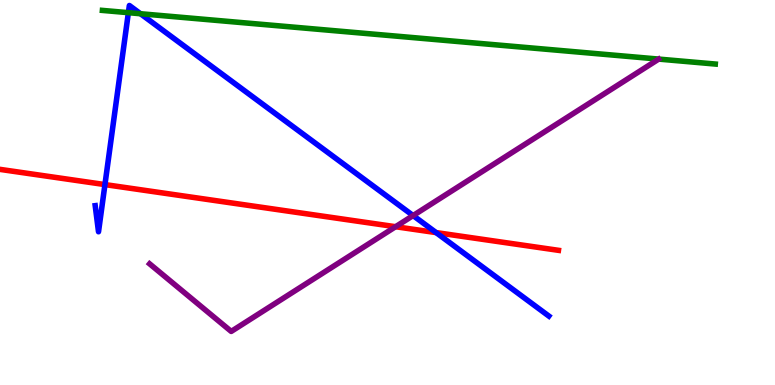[{'lines': ['blue', 'red'], 'intersections': [{'x': 1.35, 'y': 5.21}, {'x': 5.63, 'y': 3.96}]}, {'lines': ['green', 'red'], 'intersections': []}, {'lines': ['purple', 'red'], 'intersections': [{'x': 5.1, 'y': 4.11}]}, {'lines': ['blue', 'green'], 'intersections': [{'x': 1.66, 'y': 9.67}, {'x': 1.81, 'y': 9.64}]}, {'lines': ['blue', 'purple'], 'intersections': [{'x': 5.33, 'y': 4.4}]}, {'lines': ['green', 'purple'], 'intersections': []}]